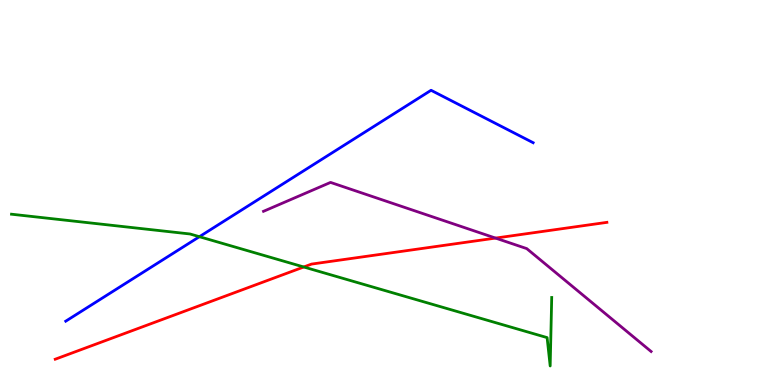[{'lines': ['blue', 'red'], 'intersections': []}, {'lines': ['green', 'red'], 'intersections': [{'x': 3.92, 'y': 3.07}]}, {'lines': ['purple', 'red'], 'intersections': [{'x': 6.39, 'y': 3.82}]}, {'lines': ['blue', 'green'], 'intersections': [{'x': 2.57, 'y': 3.85}]}, {'lines': ['blue', 'purple'], 'intersections': []}, {'lines': ['green', 'purple'], 'intersections': []}]